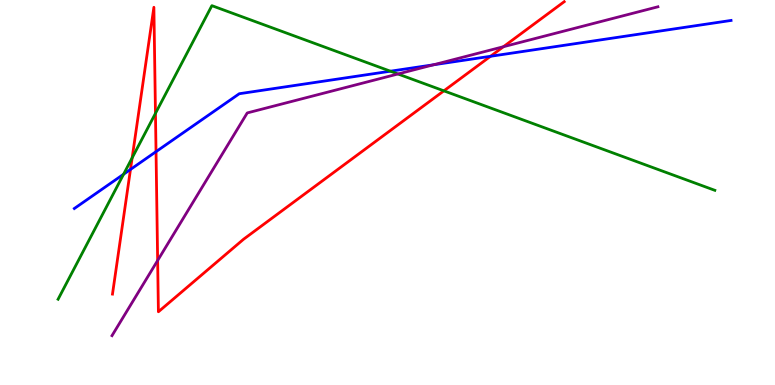[{'lines': ['blue', 'red'], 'intersections': [{'x': 1.68, 'y': 5.6}, {'x': 2.01, 'y': 6.06}, {'x': 6.33, 'y': 8.54}]}, {'lines': ['green', 'red'], 'intersections': [{'x': 1.71, 'y': 5.9}, {'x': 2.01, 'y': 7.06}, {'x': 5.73, 'y': 7.64}]}, {'lines': ['purple', 'red'], 'intersections': [{'x': 2.03, 'y': 3.23}, {'x': 6.5, 'y': 8.79}]}, {'lines': ['blue', 'green'], 'intersections': [{'x': 1.59, 'y': 5.47}, {'x': 5.04, 'y': 8.15}]}, {'lines': ['blue', 'purple'], 'intersections': [{'x': 5.59, 'y': 8.32}]}, {'lines': ['green', 'purple'], 'intersections': [{'x': 5.13, 'y': 8.08}]}]